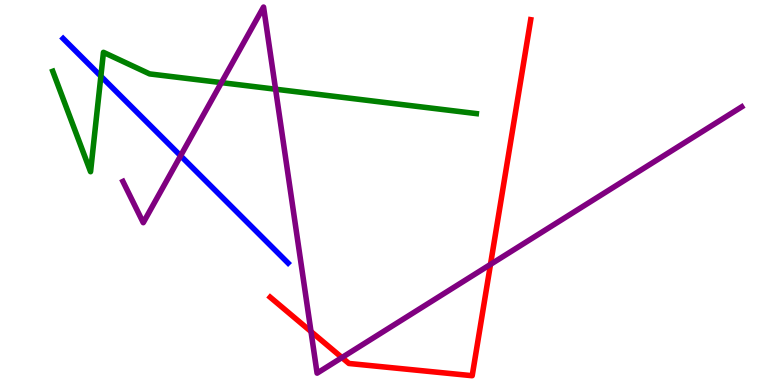[{'lines': ['blue', 'red'], 'intersections': []}, {'lines': ['green', 'red'], 'intersections': []}, {'lines': ['purple', 'red'], 'intersections': [{'x': 4.01, 'y': 1.39}, {'x': 4.41, 'y': 0.712}, {'x': 6.33, 'y': 3.13}]}, {'lines': ['blue', 'green'], 'intersections': [{'x': 1.3, 'y': 8.02}]}, {'lines': ['blue', 'purple'], 'intersections': [{'x': 2.33, 'y': 5.95}]}, {'lines': ['green', 'purple'], 'intersections': [{'x': 2.86, 'y': 7.85}, {'x': 3.56, 'y': 7.68}]}]